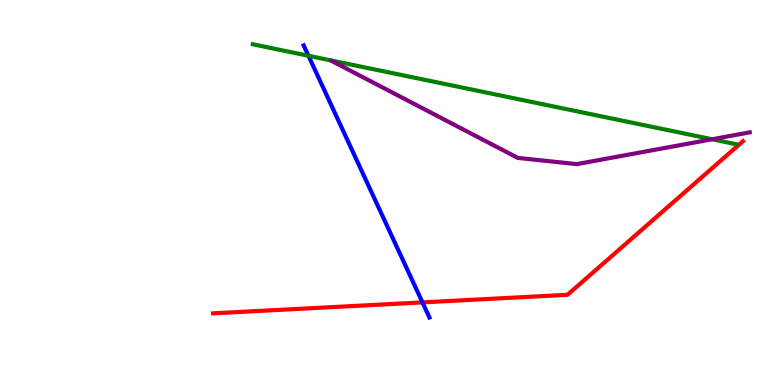[{'lines': ['blue', 'red'], 'intersections': [{'x': 5.45, 'y': 2.15}]}, {'lines': ['green', 'red'], 'intersections': []}, {'lines': ['purple', 'red'], 'intersections': []}, {'lines': ['blue', 'green'], 'intersections': [{'x': 3.98, 'y': 8.55}]}, {'lines': ['blue', 'purple'], 'intersections': []}, {'lines': ['green', 'purple'], 'intersections': [{'x': 9.19, 'y': 6.38}]}]